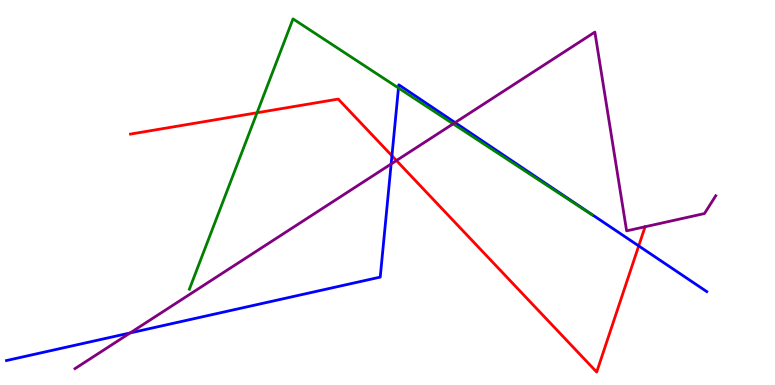[{'lines': ['blue', 'red'], 'intersections': [{'x': 5.06, 'y': 5.95}, {'x': 8.24, 'y': 3.61}]}, {'lines': ['green', 'red'], 'intersections': [{'x': 3.32, 'y': 7.07}]}, {'lines': ['purple', 'red'], 'intersections': [{'x': 5.12, 'y': 5.83}]}, {'lines': ['blue', 'green'], 'intersections': [{'x': 5.14, 'y': 7.71}]}, {'lines': ['blue', 'purple'], 'intersections': [{'x': 1.68, 'y': 1.35}, {'x': 5.05, 'y': 5.74}, {'x': 5.87, 'y': 6.82}]}, {'lines': ['green', 'purple'], 'intersections': [{'x': 5.85, 'y': 6.78}]}]